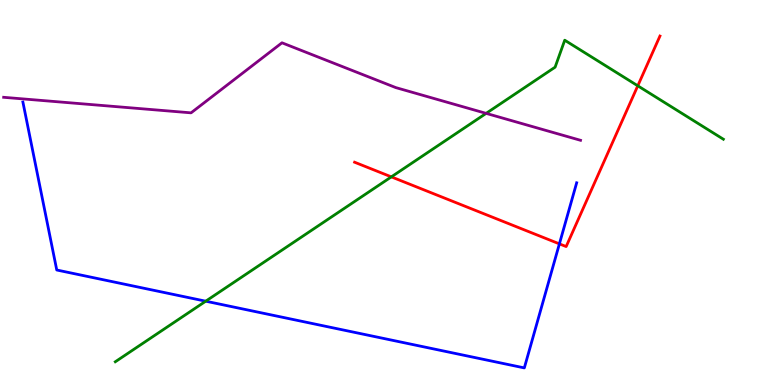[{'lines': ['blue', 'red'], 'intersections': [{'x': 7.22, 'y': 3.67}]}, {'lines': ['green', 'red'], 'intersections': [{'x': 5.05, 'y': 5.41}, {'x': 8.23, 'y': 7.77}]}, {'lines': ['purple', 'red'], 'intersections': []}, {'lines': ['blue', 'green'], 'intersections': [{'x': 2.65, 'y': 2.18}]}, {'lines': ['blue', 'purple'], 'intersections': []}, {'lines': ['green', 'purple'], 'intersections': [{'x': 6.27, 'y': 7.06}]}]